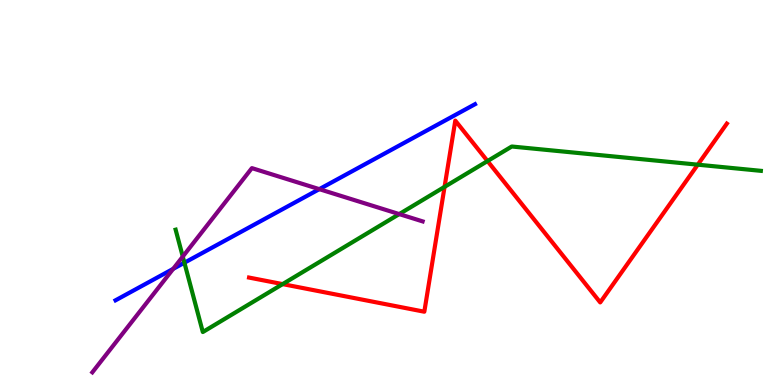[{'lines': ['blue', 'red'], 'intersections': []}, {'lines': ['green', 'red'], 'intersections': [{'x': 3.65, 'y': 2.62}, {'x': 5.74, 'y': 5.15}, {'x': 6.29, 'y': 5.82}, {'x': 9.0, 'y': 5.72}]}, {'lines': ['purple', 'red'], 'intersections': []}, {'lines': ['blue', 'green'], 'intersections': [{'x': 2.38, 'y': 3.18}]}, {'lines': ['blue', 'purple'], 'intersections': [{'x': 2.23, 'y': 3.02}, {'x': 4.12, 'y': 5.09}]}, {'lines': ['green', 'purple'], 'intersections': [{'x': 2.36, 'y': 3.34}, {'x': 5.15, 'y': 4.44}]}]